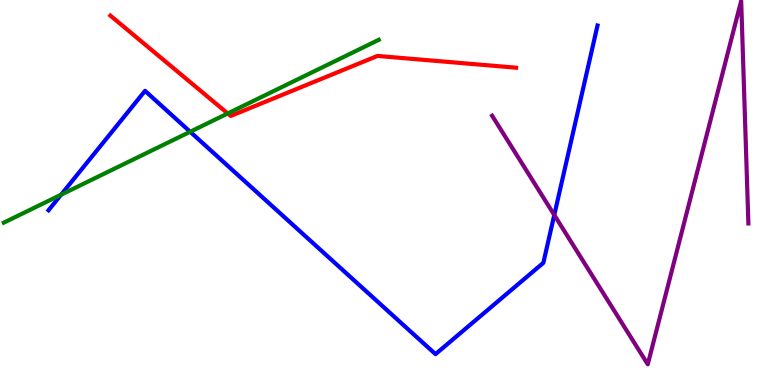[{'lines': ['blue', 'red'], 'intersections': []}, {'lines': ['green', 'red'], 'intersections': [{'x': 2.94, 'y': 7.05}]}, {'lines': ['purple', 'red'], 'intersections': []}, {'lines': ['blue', 'green'], 'intersections': [{'x': 0.788, 'y': 4.94}, {'x': 2.45, 'y': 6.58}]}, {'lines': ['blue', 'purple'], 'intersections': [{'x': 7.15, 'y': 4.42}]}, {'lines': ['green', 'purple'], 'intersections': []}]